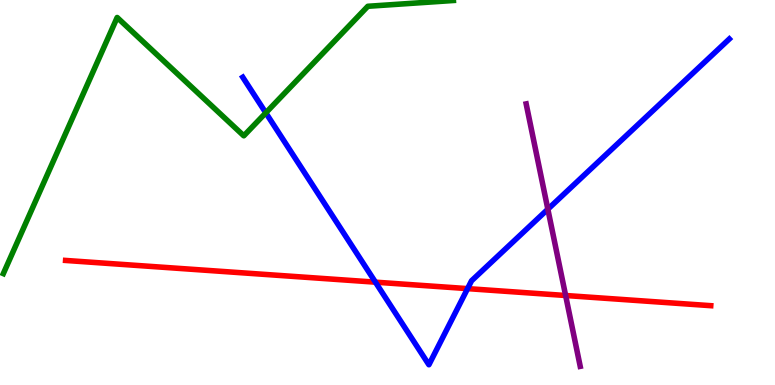[{'lines': ['blue', 'red'], 'intersections': [{'x': 4.84, 'y': 2.67}, {'x': 6.03, 'y': 2.5}]}, {'lines': ['green', 'red'], 'intersections': []}, {'lines': ['purple', 'red'], 'intersections': [{'x': 7.3, 'y': 2.32}]}, {'lines': ['blue', 'green'], 'intersections': [{'x': 3.43, 'y': 7.07}]}, {'lines': ['blue', 'purple'], 'intersections': [{'x': 7.07, 'y': 4.57}]}, {'lines': ['green', 'purple'], 'intersections': []}]